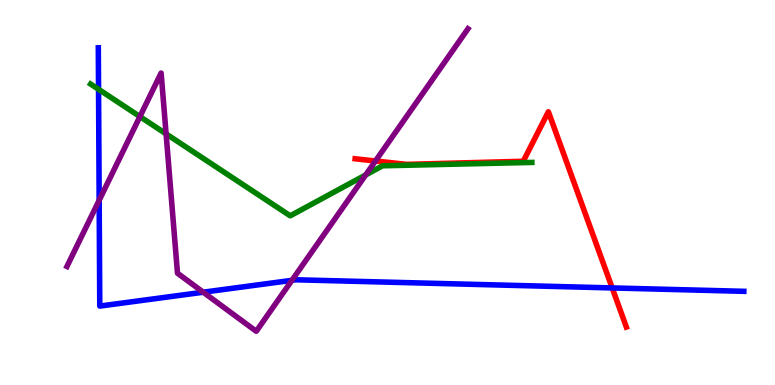[{'lines': ['blue', 'red'], 'intersections': [{'x': 7.9, 'y': 2.52}]}, {'lines': ['green', 'red'], 'intersections': []}, {'lines': ['purple', 'red'], 'intersections': [{'x': 4.84, 'y': 5.82}]}, {'lines': ['blue', 'green'], 'intersections': [{'x': 1.27, 'y': 7.68}]}, {'lines': ['blue', 'purple'], 'intersections': [{'x': 1.28, 'y': 4.8}, {'x': 2.62, 'y': 2.41}, {'x': 3.77, 'y': 2.72}]}, {'lines': ['green', 'purple'], 'intersections': [{'x': 1.81, 'y': 6.97}, {'x': 2.14, 'y': 6.52}, {'x': 4.72, 'y': 5.46}]}]